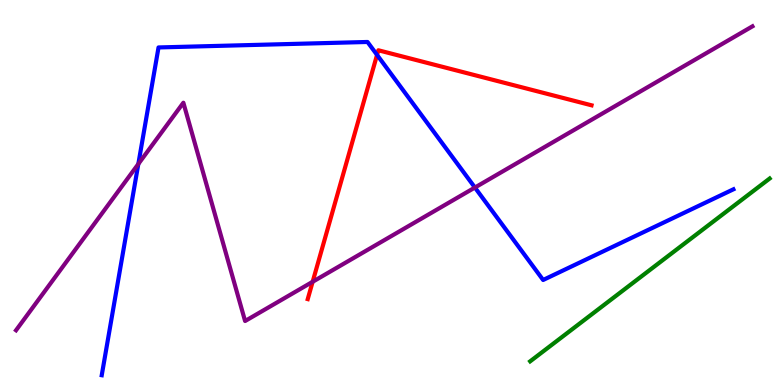[{'lines': ['blue', 'red'], 'intersections': [{'x': 4.87, 'y': 8.57}]}, {'lines': ['green', 'red'], 'intersections': []}, {'lines': ['purple', 'red'], 'intersections': [{'x': 4.03, 'y': 2.68}]}, {'lines': ['blue', 'green'], 'intersections': []}, {'lines': ['blue', 'purple'], 'intersections': [{'x': 1.78, 'y': 5.74}, {'x': 6.13, 'y': 5.13}]}, {'lines': ['green', 'purple'], 'intersections': []}]